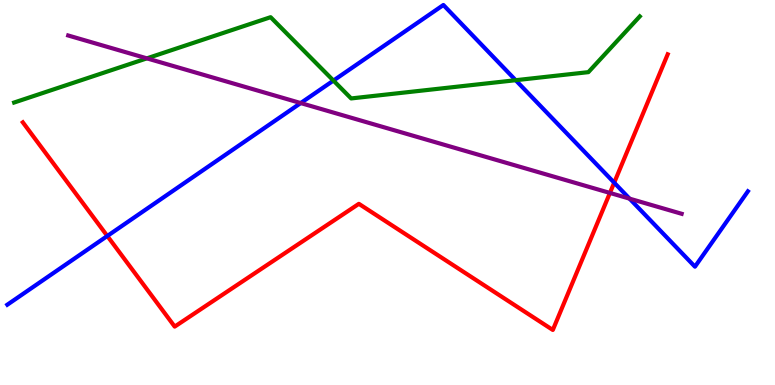[{'lines': ['blue', 'red'], 'intersections': [{'x': 1.38, 'y': 3.87}, {'x': 7.93, 'y': 5.25}]}, {'lines': ['green', 'red'], 'intersections': []}, {'lines': ['purple', 'red'], 'intersections': [{'x': 7.87, 'y': 4.99}]}, {'lines': ['blue', 'green'], 'intersections': [{'x': 4.3, 'y': 7.91}, {'x': 6.65, 'y': 7.92}]}, {'lines': ['blue', 'purple'], 'intersections': [{'x': 3.88, 'y': 7.32}, {'x': 8.12, 'y': 4.84}]}, {'lines': ['green', 'purple'], 'intersections': [{'x': 1.9, 'y': 8.48}]}]